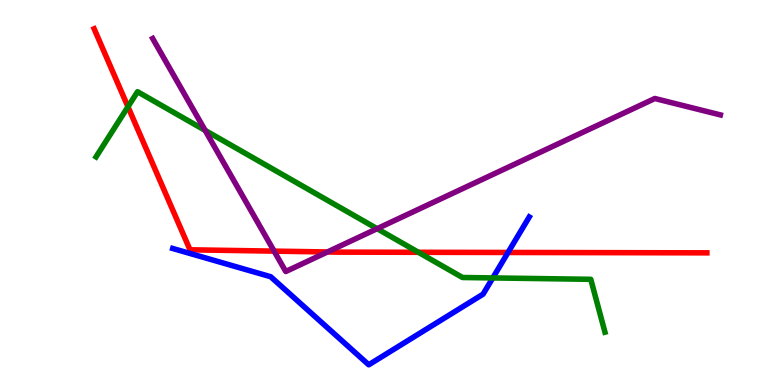[{'lines': ['blue', 'red'], 'intersections': [{'x': 6.56, 'y': 3.44}]}, {'lines': ['green', 'red'], 'intersections': [{'x': 1.65, 'y': 7.23}, {'x': 5.4, 'y': 3.45}]}, {'lines': ['purple', 'red'], 'intersections': [{'x': 3.54, 'y': 3.48}, {'x': 4.22, 'y': 3.46}]}, {'lines': ['blue', 'green'], 'intersections': [{'x': 6.36, 'y': 2.78}]}, {'lines': ['blue', 'purple'], 'intersections': []}, {'lines': ['green', 'purple'], 'intersections': [{'x': 2.65, 'y': 6.61}, {'x': 4.87, 'y': 4.06}]}]